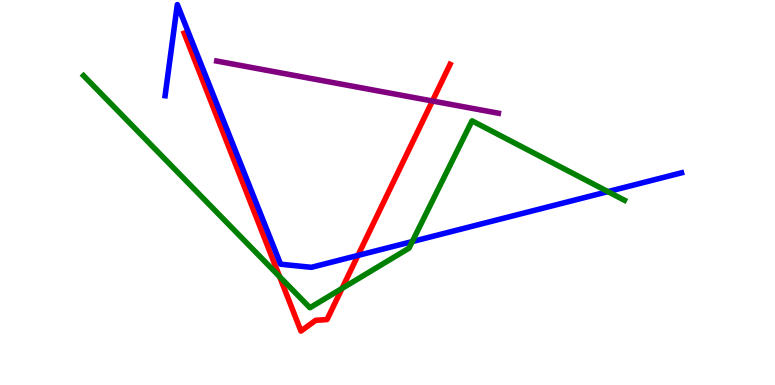[{'lines': ['blue', 'red'], 'intersections': [{'x': 4.62, 'y': 3.37}]}, {'lines': ['green', 'red'], 'intersections': [{'x': 3.61, 'y': 2.81}, {'x': 4.41, 'y': 2.51}]}, {'lines': ['purple', 'red'], 'intersections': [{'x': 5.58, 'y': 7.38}]}, {'lines': ['blue', 'green'], 'intersections': [{'x': 5.32, 'y': 3.73}, {'x': 7.84, 'y': 5.02}]}, {'lines': ['blue', 'purple'], 'intersections': []}, {'lines': ['green', 'purple'], 'intersections': []}]